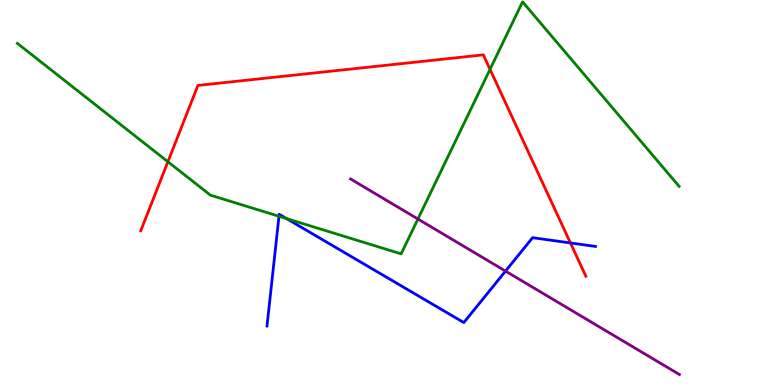[{'lines': ['blue', 'red'], 'intersections': [{'x': 7.36, 'y': 3.69}]}, {'lines': ['green', 'red'], 'intersections': [{'x': 2.17, 'y': 5.8}, {'x': 6.32, 'y': 8.2}]}, {'lines': ['purple', 'red'], 'intersections': []}, {'lines': ['blue', 'green'], 'intersections': [{'x': 3.6, 'y': 4.38}, {'x': 3.7, 'y': 4.32}]}, {'lines': ['blue', 'purple'], 'intersections': [{'x': 6.52, 'y': 2.96}]}, {'lines': ['green', 'purple'], 'intersections': [{'x': 5.39, 'y': 4.31}]}]